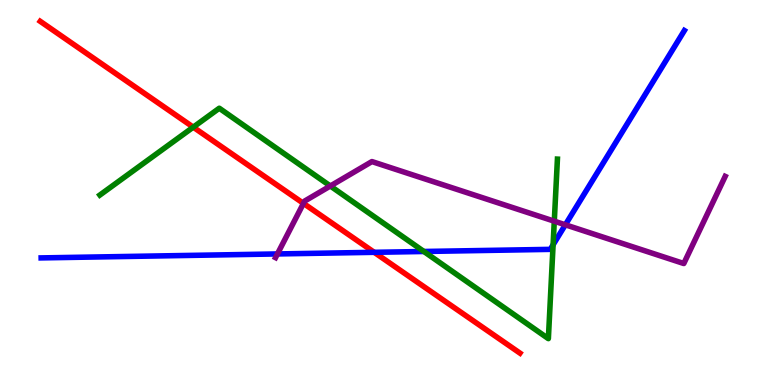[{'lines': ['blue', 'red'], 'intersections': [{'x': 4.83, 'y': 3.45}]}, {'lines': ['green', 'red'], 'intersections': [{'x': 2.49, 'y': 6.7}]}, {'lines': ['purple', 'red'], 'intersections': [{'x': 3.92, 'y': 4.72}]}, {'lines': ['blue', 'green'], 'intersections': [{'x': 5.47, 'y': 3.47}, {'x': 7.14, 'y': 3.64}]}, {'lines': ['blue', 'purple'], 'intersections': [{'x': 3.58, 'y': 3.4}, {'x': 7.29, 'y': 4.16}]}, {'lines': ['green', 'purple'], 'intersections': [{'x': 4.26, 'y': 5.17}, {'x': 7.15, 'y': 4.25}]}]